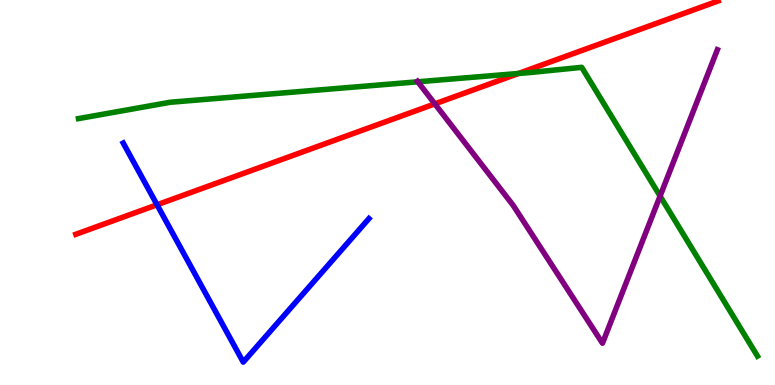[{'lines': ['blue', 'red'], 'intersections': [{'x': 2.03, 'y': 4.68}]}, {'lines': ['green', 'red'], 'intersections': [{'x': 6.69, 'y': 8.09}]}, {'lines': ['purple', 'red'], 'intersections': [{'x': 5.61, 'y': 7.3}]}, {'lines': ['blue', 'green'], 'intersections': []}, {'lines': ['blue', 'purple'], 'intersections': []}, {'lines': ['green', 'purple'], 'intersections': [{'x': 5.39, 'y': 7.88}, {'x': 8.52, 'y': 4.91}]}]